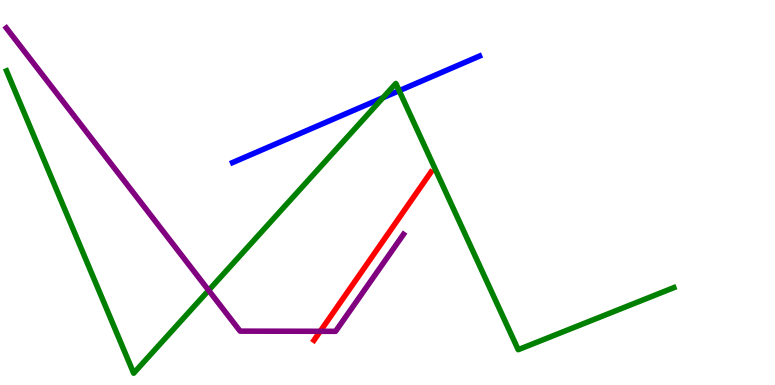[{'lines': ['blue', 'red'], 'intersections': []}, {'lines': ['green', 'red'], 'intersections': []}, {'lines': ['purple', 'red'], 'intersections': [{'x': 4.13, 'y': 1.39}]}, {'lines': ['blue', 'green'], 'intersections': [{'x': 4.94, 'y': 7.46}, {'x': 5.15, 'y': 7.64}]}, {'lines': ['blue', 'purple'], 'intersections': []}, {'lines': ['green', 'purple'], 'intersections': [{'x': 2.69, 'y': 2.46}]}]